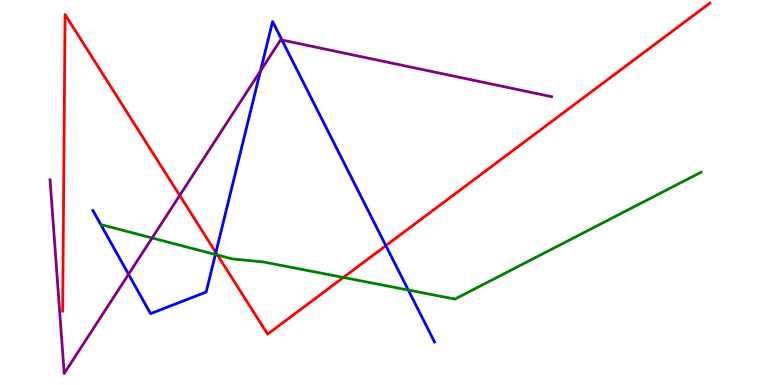[{'lines': ['blue', 'red'], 'intersections': [{'x': 2.79, 'y': 3.44}, {'x': 4.98, 'y': 3.62}]}, {'lines': ['green', 'red'], 'intersections': [{'x': 2.81, 'y': 3.38}, {'x': 4.43, 'y': 2.79}]}, {'lines': ['purple', 'red'], 'intersections': [{'x': 2.32, 'y': 4.92}]}, {'lines': ['blue', 'green'], 'intersections': [{'x': 2.78, 'y': 3.39}, {'x': 5.27, 'y': 2.47}]}, {'lines': ['blue', 'purple'], 'intersections': [{'x': 1.66, 'y': 2.88}, {'x': 3.36, 'y': 8.16}, {'x': 3.64, 'y': 8.96}]}, {'lines': ['green', 'purple'], 'intersections': [{'x': 1.96, 'y': 3.82}]}]